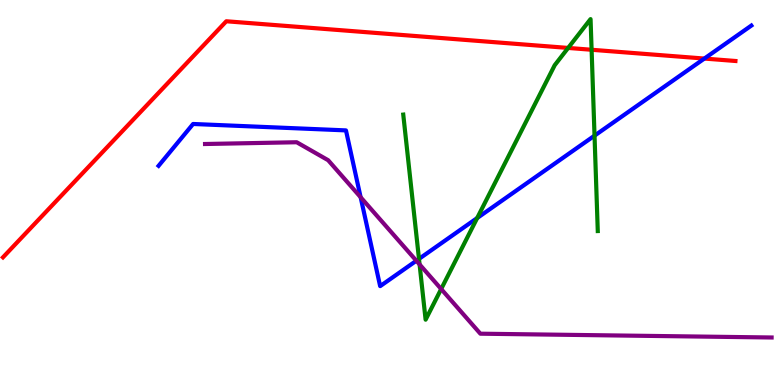[{'lines': ['blue', 'red'], 'intersections': [{'x': 9.09, 'y': 8.48}]}, {'lines': ['green', 'red'], 'intersections': [{'x': 7.33, 'y': 8.75}, {'x': 7.63, 'y': 8.71}]}, {'lines': ['purple', 'red'], 'intersections': []}, {'lines': ['blue', 'green'], 'intersections': [{'x': 5.41, 'y': 3.28}, {'x': 6.16, 'y': 4.34}, {'x': 7.67, 'y': 6.48}]}, {'lines': ['blue', 'purple'], 'intersections': [{'x': 4.65, 'y': 4.88}, {'x': 5.37, 'y': 3.23}]}, {'lines': ['green', 'purple'], 'intersections': [{'x': 5.41, 'y': 3.13}, {'x': 5.69, 'y': 2.49}]}]